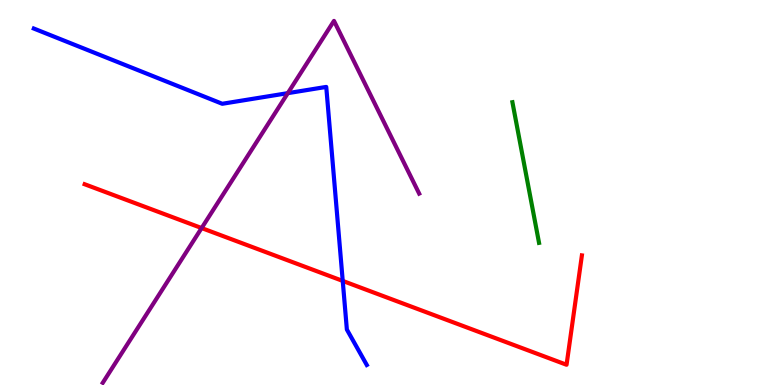[{'lines': ['blue', 'red'], 'intersections': [{'x': 4.42, 'y': 2.7}]}, {'lines': ['green', 'red'], 'intersections': []}, {'lines': ['purple', 'red'], 'intersections': [{'x': 2.6, 'y': 4.08}]}, {'lines': ['blue', 'green'], 'intersections': []}, {'lines': ['blue', 'purple'], 'intersections': [{'x': 3.71, 'y': 7.58}]}, {'lines': ['green', 'purple'], 'intersections': []}]